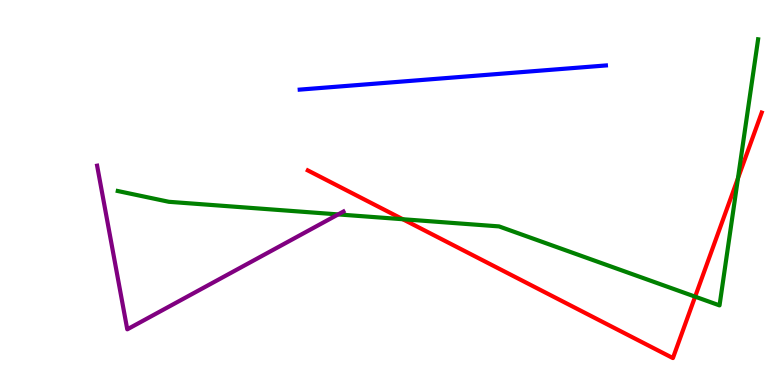[{'lines': ['blue', 'red'], 'intersections': []}, {'lines': ['green', 'red'], 'intersections': [{'x': 5.2, 'y': 4.31}, {'x': 8.97, 'y': 2.29}, {'x': 9.52, 'y': 5.37}]}, {'lines': ['purple', 'red'], 'intersections': []}, {'lines': ['blue', 'green'], 'intersections': []}, {'lines': ['blue', 'purple'], 'intersections': []}, {'lines': ['green', 'purple'], 'intersections': [{'x': 4.36, 'y': 4.43}]}]